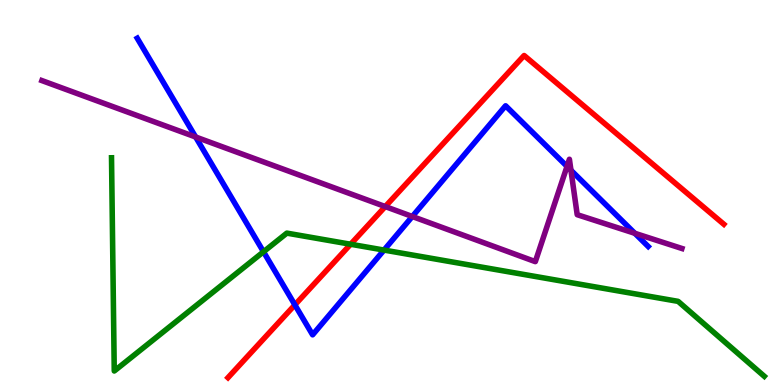[{'lines': ['blue', 'red'], 'intersections': [{'x': 3.81, 'y': 2.08}]}, {'lines': ['green', 'red'], 'intersections': [{'x': 4.52, 'y': 3.66}]}, {'lines': ['purple', 'red'], 'intersections': [{'x': 4.97, 'y': 4.63}]}, {'lines': ['blue', 'green'], 'intersections': [{'x': 3.4, 'y': 3.46}, {'x': 4.96, 'y': 3.5}]}, {'lines': ['blue', 'purple'], 'intersections': [{'x': 2.52, 'y': 6.44}, {'x': 5.32, 'y': 4.38}, {'x': 7.32, 'y': 5.68}, {'x': 7.37, 'y': 5.58}, {'x': 8.19, 'y': 3.94}]}, {'lines': ['green', 'purple'], 'intersections': []}]